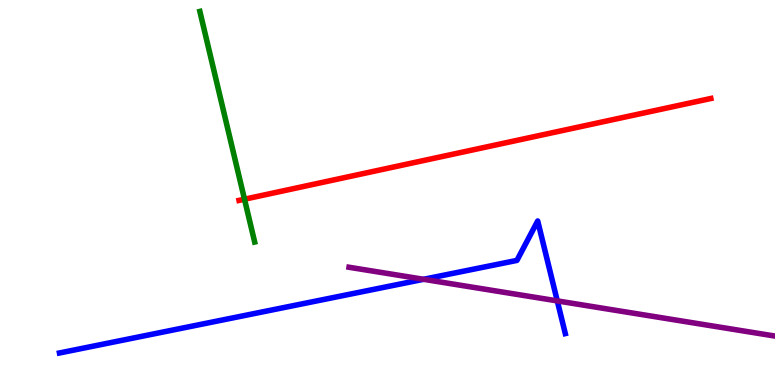[{'lines': ['blue', 'red'], 'intersections': []}, {'lines': ['green', 'red'], 'intersections': [{'x': 3.15, 'y': 4.83}]}, {'lines': ['purple', 'red'], 'intersections': []}, {'lines': ['blue', 'green'], 'intersections': []}, {'lines': ['blue', 'purple'], 'intersections': [{'x': 5.47, 'y': 2.75}, {'x': 7.19, 'y': 2.18}]}, {'lines': ['green', 'purple'], 'intersections': []}]